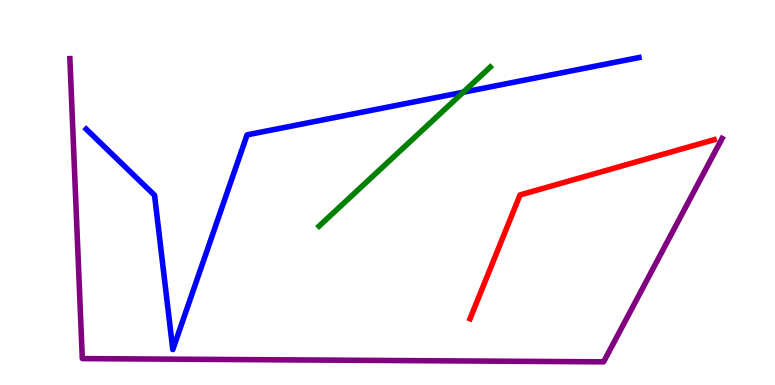[{'lines': ['blue', 'red'], 'intersections': []}, {'lines': ['green', 'red'], 'intersections': []}, {'lines': ['purple', 'red'], 'intersections': []}, {'lines': ['blue', 'green'], 'intersections': [{'x': 5.98, 'y': 7.6}]}, {'lines': ['blue', 'purple'], 'intersections': []}, {'lines': ['green', 'purple'], 'intersections': []}]